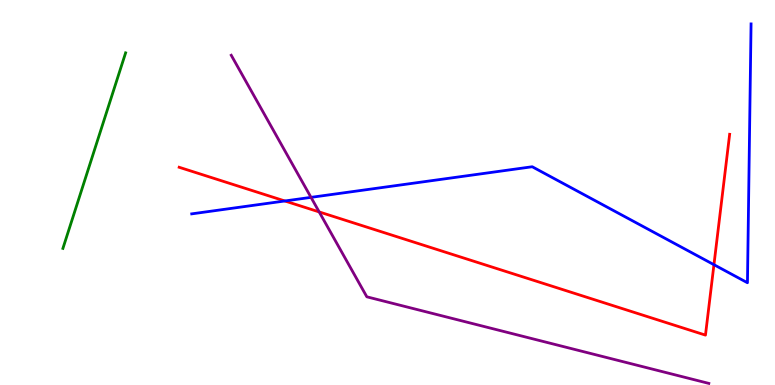[{'lines': ['blue', 'red'], 'intersections': [{'x': 3.68, 'y': 4.78}, {'x': 9.21, 'y': 3.13}]}, {'lines': ['green', 'red'], 'intersections': []}, {'lines': ['purple', 'red'], 'intersections': [{'x': 4.12, 'y': 4.5}]}, {'lines': ['blue', 'green'], 'intersections': []}, {'lines': ['blue', 'purple'], 'intersections': [{'x': 4.01, 'y': 4.87}]}, {'lines': ['green', 'purple'], 'intersections': []}]